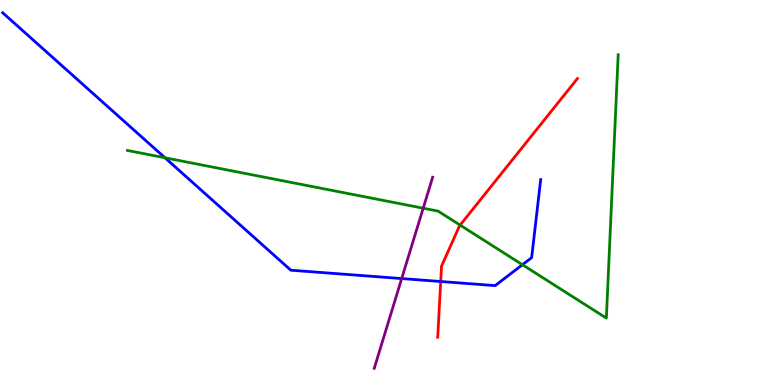[{'lines': ['blue', 'red'], 'intersections': [{'x': 5.69, 'y': 2.69}]}, {'lines': ['green', 'red'], 'intersections': [{'x': 5.94, 'y': 4.15}]}, {'lines': ['purple', 'red'], 'intersections': []}, {'lines': ['blue', 'green'], 'intersections': [{'x': 2.13, 'y': 5.9}, {'x': 6.74, 'y': 3.12}]}, {'lines': ['blue', 'purple'], 'intersections': [{'x': 5.18, 'y': 2.76}]}, {'lines': ['green', 'purple'], 'intersections': [{'x': 5.46, 'y': 4.59}]}]